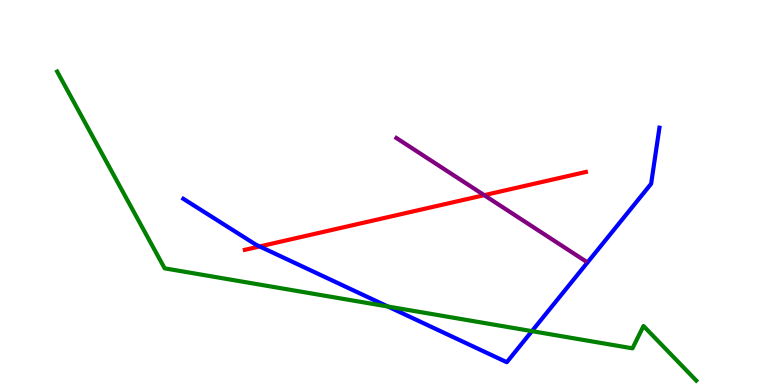[{'lines': ['blue', 'red'], 'intersections': [{'x': 3.35, 'y': 3.6}]}, {'lines': ['green', 'red'], 'intersections': []}, {'lines': ['purple', 'red'], 'intersections': [{'x': 6.25, 'y': 4.93}]}, {'lines': ['blue', 'green'], 'intersections': [{'x': 5.0, 'y': 2.04}, {'x': 6.86, 'y': 1.4}]}, {'lines': ['blue', 'purple'], 'intersections': []}, {'lines': ['green', 'purple'], 'intersections': []}]